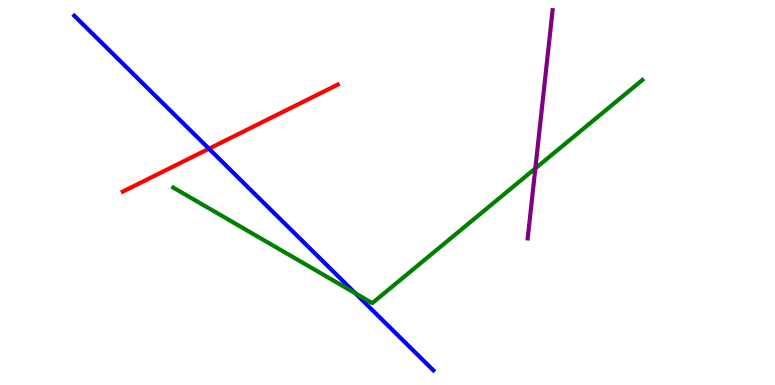[{'lines': ['blue', 'red'], 'intersections': [{'x': 2.7, 'y': 6.14}]}, {'lines': ['green', 'red'], 'intersections': []}, {'lines': ['purple', 'red'], 'intersections': []}, {'lines': ['blue', 'green'], 'intersections': [{'x': 4.58, 'y': 2.38}]}, {'lines': ['blue', 'purple'], 'intersections': []}, {'lines': ['green', 'purple'], 'intersections': [{'x': 6.91, 'y': 5.63}]}]